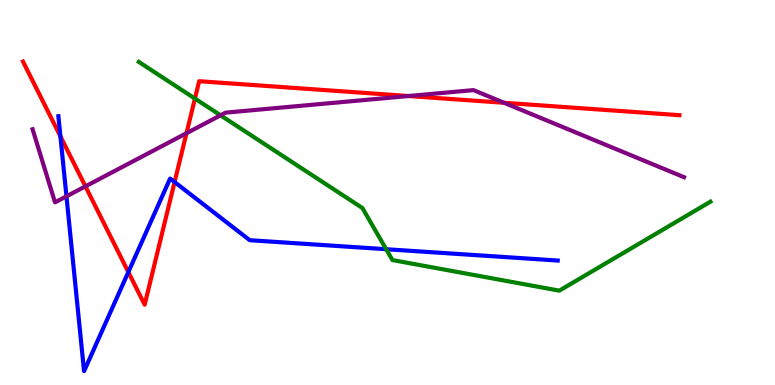[{'lines': ['blue', 'red'], 'intersections': [{'x': 0.78, 'y': 6.46}, {'x': 1.66, 'y': 2.93}, {'x': 2.25, 'y': 5.27}]}, {'lines': ['green', 'red'], 'intersections': [{'x': 2.52, 'y': 7.44}]}, {'lines': ['purple', 'red'], 'intersections': [{'x': 1.1, 'y': 5.16}, {'x': 2.41, 'y': 6.54}, {'x': 5.27, 'y': 7.51}, {'x': 6.5, 'y': 7.33}]}, {'lines': ['blue', 'green'], 'intersections': [{'x': 4.98, 'y': 3.53}]}, {'lines': ['blue', 'purple'], 'intersections': [{'x': 0.857, 'y': 4.9}]}, {'lines': ['green', 'purple'], 'intersections': [{'x': 2.85, 'y': 7.01}]}]